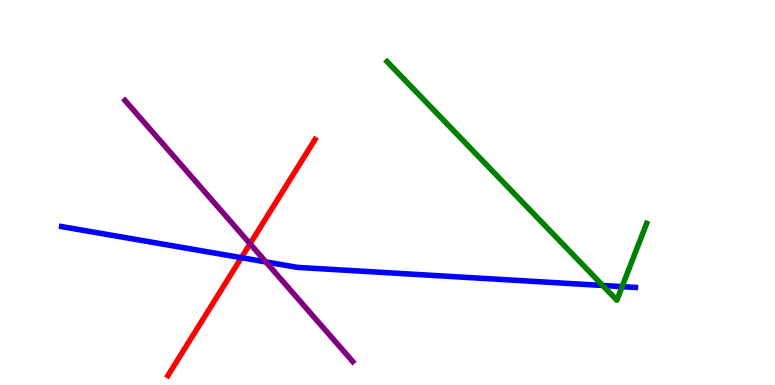[{'lines': ['blue', 'red'], 'intersections': [{'x': 3.11, 'y': 3.31}]}, {'lines': ['green', 'red'], 'intersections': []}, {'lines': ['purple', 'red'], 'intersections': [{'x': 3.23, 'y': 3.67}]}, {'lines': ['blue', 'green'], 'intersections': [{'x': 7.78, 'y': 2.58}, {'x': 8.03, 'y': 2.56}]}, {'lines': ['blue', 'purple'], 'intersections': [{'x': 3.43, 'y': 3.2}]}, {'lines': ['green', 'purple'], 'intersections': []}]